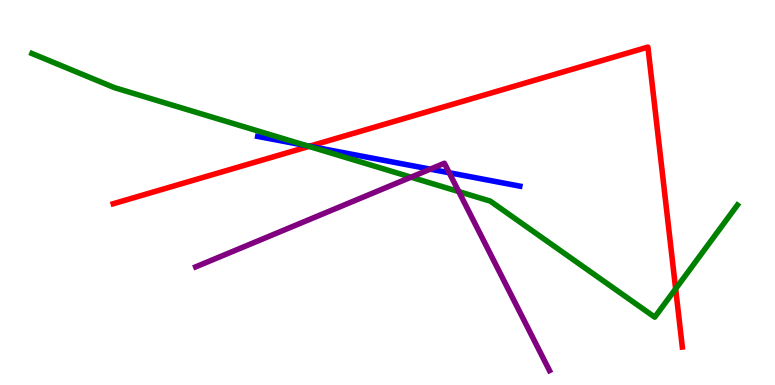[{'lines': ['blue', 'red'], 'intersections': [{'x': 3.99, 'y': 6.2}]}, {'lines': ['green', 'red'], 'intersections': [{'x': 3.99, 'y': 6.2}, {'x': 8.72, 'y': 2.5}]}, {'lines': ['purple', 'red'], 'intersections': []}, {'lines': ['blue', 'green'], 'intersections': [{'x': 3.96, 'y': 6.21}]}, {'lines': ['blue', 'purple'], 'intersections': [{'x': 5.55, 'y': 5.61}, {'x': 5.8, 'y': 5.51}]}, {'lines': ['green', 'purple'], 'intersections': [{'x': 5.3, 'y': 5.4}, {'x': 5.92, 'y': 5.02}]}]